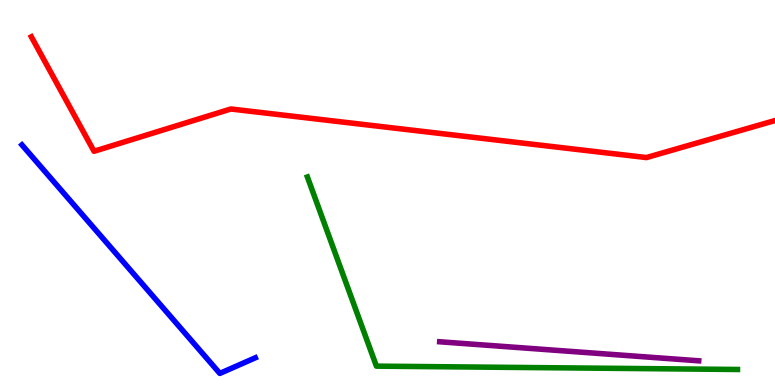[{'lines': ['blue', 'red'], 'intersections': []}, {'lines': ['green', 'red'], 'intersections': []}, {'lines': ['purple', 'red'], 'intersections': []}, {'lines': ['blue', 'green'], 'intersections': []}, {'lines': ['blue', 'purple'], 'intersections': []}, {'lines': ['green', 'purple'], 'intersections': []}]